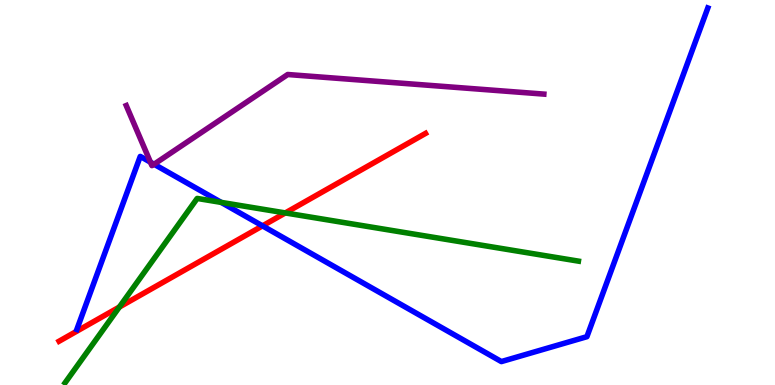[{'lines': ['blue', 'red'], 'intersections': [{'x': 3.39, 'y': 4.13}]}, {'lines': ['green', 'red'], 'intersections': [{'x': 1.54, 'y': 2.02}, {'x': 3.68, 'y': 4.47}]}, {'lines': ['purple', 'red'], 'intersections': []}, {'lines': ['blue', 'green'], 'intersections': [{'x': 2.85, 'y': 4.74}]}, {'lines': ['blue', 'purple'], 'intersections': [{'x': 1.94, 'y': 5.79}, {'x': 1.99, 'y': 5.73}]}, {'lines': ['green', 'purple'], 'intersections': []}]